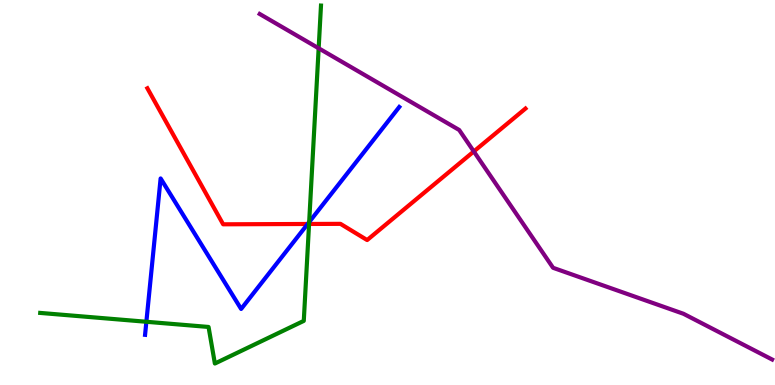[{'lines': ['blue', 'red'], 'intersections': [{'x': 3.97, 'y': 4.18}]}, {'lines': ['green', 'red'], 'intersections': [{'x': 3.99, 'y': 4.18}]}, {'lines': ['purple', 'red'], 'intersections': [{'x': 6.11, 'y': 6.07}]}, {'lines': ['blue', 'green'], 'intersections': [{'x': 1.89, 'y': 1.64}, {'x': 3.99, 'y': 4.23}]}, {'lines': ['blue', 'purple'], 'intersections': []}, {'lines': ['green', 'purple'], 'intersections': [{'x': 4.11, 'y': 8.75}]}]